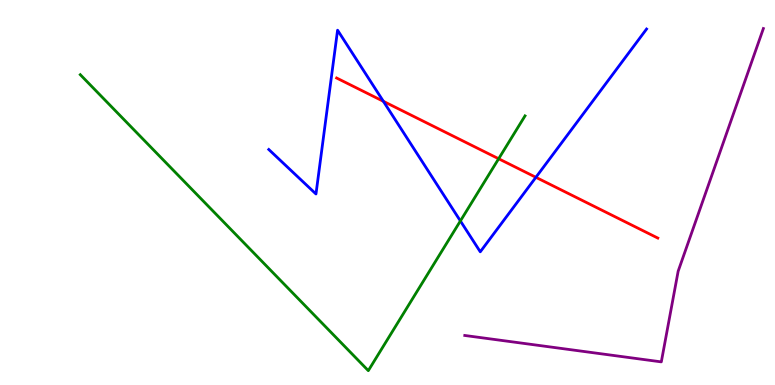[{'lines': ['blue', 'red'], 'intersections': [{'x': 4.95, 'y': 7.37}, {'x': 6.91, 'y': 5.39}]}, {'lines': ['green', 'red'], 'intersections': [{'x': 6.43, 'y': 5.88}]}, {'lines': ['purple', 'red'], 'intersections': []}, {'lines': ['blue', 'green'], 'intersections': [{'x': 5.94, 'y': 4.26}]}, {'lines': ['blue', 'purple'], 'intersections': []}, {'lines': ['green', 'purple'], 'intersections': []}]